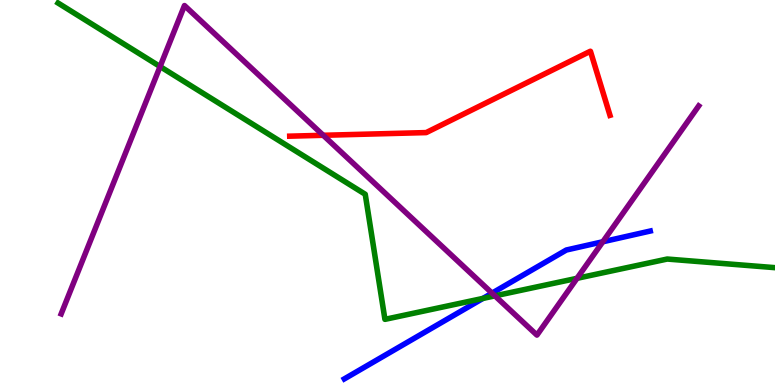[{'lines': ['blue', 'red'], 'intersections': []}, {'lines': ['green', 'red'], 'intersections': []}, {'lines': ['purple', 'red'], 'intersections': [{'x': 4.17, 'y': 6.49}]}, {'lines': ['blue', 'green'], 'intersections': [{'x': 6.23, 'y': 2.25}]}, {'lines': ['blue', 'purple'], 'intersections': [{'x': 6.35, 'y': 2.39}, {'x': 7.78, 'y': 3.72}]}, {'lines': ['green', 'purple'], 'intersections': [{'x': 2.07, 'y': 8.27}, {'x': 6.39, 'y': 2.32}, {'x': 7.45, 'y': 2.77}]}]